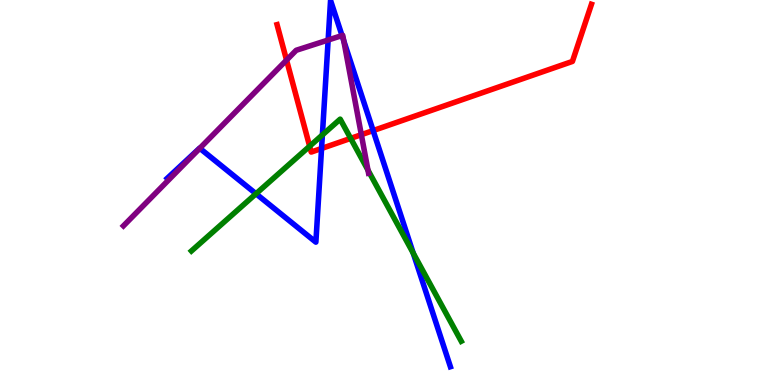[{'lines': ['blue', 'red'], 'intersections': [{'x': 4.15, 'y': 6.14}, {'x': 4.81, 'y': 6.61}]}, {'lines': ['green', 'red'], 'intersections': [{'x': 4.0, 'y': 6.2}, {'x': 4.52, 'y': 6.41}]}, {'lines': ['purple', 'red'], 'intersections': [{'x': 3.7, 'y': 8.44}, {'x': 4.66, 'y': 6.5}]}, {'lines': ['blue', 'green'], 'intersections': [{'x': 3.3, 'y': 4.97}, {'x': 4.16, 'y': 6.5}, {'x': 5.33, 'y': 3.42}]}, {'lines': ['blue', 'purple'], 'intersections': [{'x': 2.58, 'y': 6.15}, {'x': 4.23, 'y': 8.96}, {'x': 4.41, 'y': 9.08}, {'x': 4.44, 'y': 8.94}]}, {'lines': ['green', 'purple'], 'intersections': [{'x': 4.75, 'y': 5.58}]}]